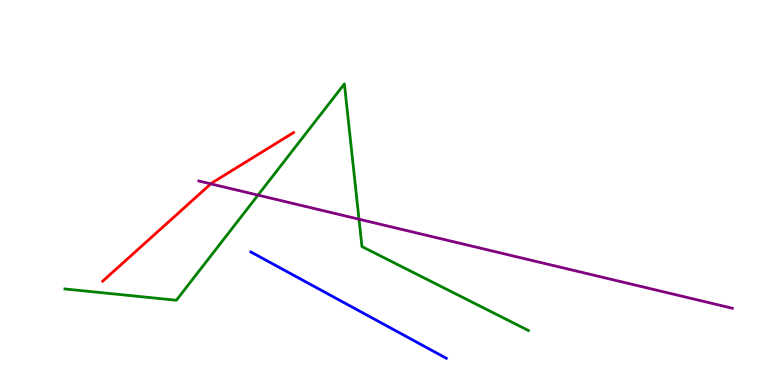[{'lines': ['blue', 'red'], 'intersections': []}, {'lines': ['green', 'red'], 'intersections': []}, {'lines': ['purple', 'red'], 'intersections': [{'x': 2.72, 'y': 5.22}]}, {'lines': ['blue', 'green'], 'intersections': []}, {'lines': ['blue', 'purple'], 'intersections': []}, {'lines': ['green', 'purple'], 'intersections': [{'x': 3.33, 'y': 4.93}, {'x': 4.63, 'y': 4.31}]}]